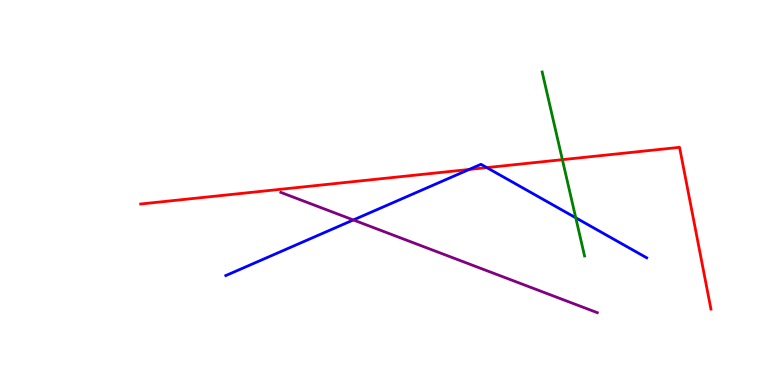[{'lines': ['blue', 'red'], 'intersections': [{'x': 6.05, 'y': 5.6}, {'x': 6.28, 'y': 5.65}]}, {'lines': ['green', 'red'], 'intersections': [{'x': 7.26, 'y': 5.85}]}, {'lines': ['purple', 'red'], 'intersections': []}, {'lines': ['blue', 'green'], 'intersections': [{'x': 7.43, 'y': 4.34}]}, {'lines': ['blue', 'purple'], 'intersections': [{'x': 4.56, 'y': 4.29}]}, {'lines': ['green', 'purple'], 'intersections': []}]